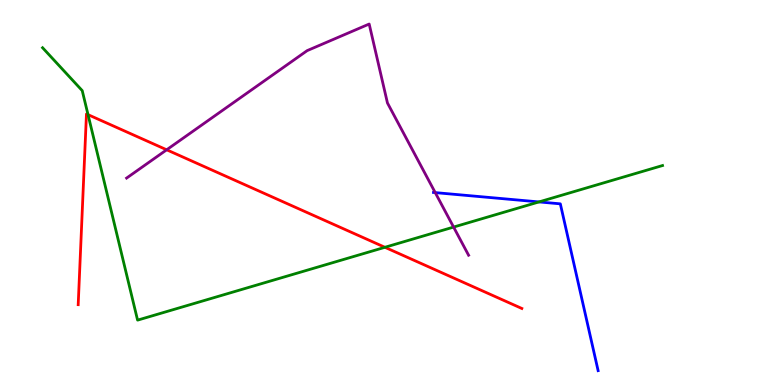[{'lines': ['blue', 'red'], 'intersections': []}, {'lines': ['green', 'red'], 'intersections': [{'x': 1.14, 'y': 7.02}, {'x': 4.97, 'y': 3.58}]}, {'lines': ['purple', 'red'], 'intersections': [{'x': 2.15, 'y': 6.11}]}, {'lines': ['blue', 'green'], 'intersections': [{'x': 6.95, 'y': 4.76}]}, {'lines': ['blue', 'purple'], 'intersections': [{'x': 5.62, 'y': 5.0}]}, {'lines': ['green', 'purple'], 'intersections': [{'x': 5.85, 'y': 4.1}]}]